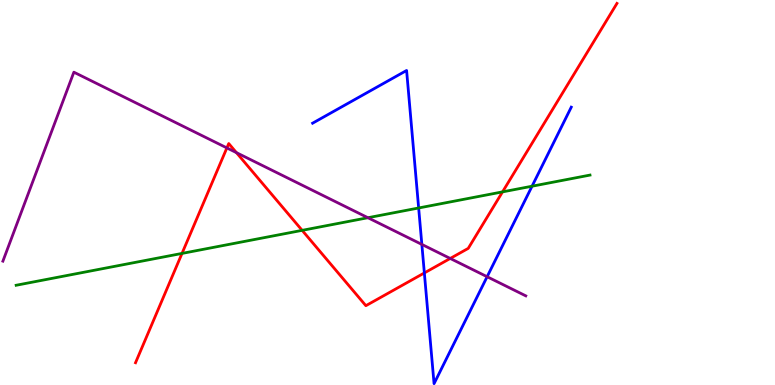[{'lines': ['blue', 'red'], 'intersections': [{'x': 5.48, 'y': 2.91}]}, {'lines': ['green', 'red'], 'intersections': [{'x': 2.35, 'y': 3.42}, {'x': 3.9, 'y': 4.02}, {'x': 6.48, 'y': 5.02}]}, {'lines': ['purple', 'red'], 'intersections': [{'x': 2.93, 'y': 6.16}, {'x': 3.05, 'y': 6.04}, {'x': 5.81, 'y': 3.29}]}, {'lines': ['blue', 'green'], 'intersections': [{'x': 5.4, 'y': 4.6}, {'x': 6.86, 'y': 5.16}]}, {'lines': ['blue', 'purple'], 'intersections': [{'x': 5.44, 'y': 3.65}, {'x': 6.29, 'y': 2.81}]}, {'lines': ['green', 'purple'], 'intersections': [{'x': 4.75, 'y': 4.34}]}]